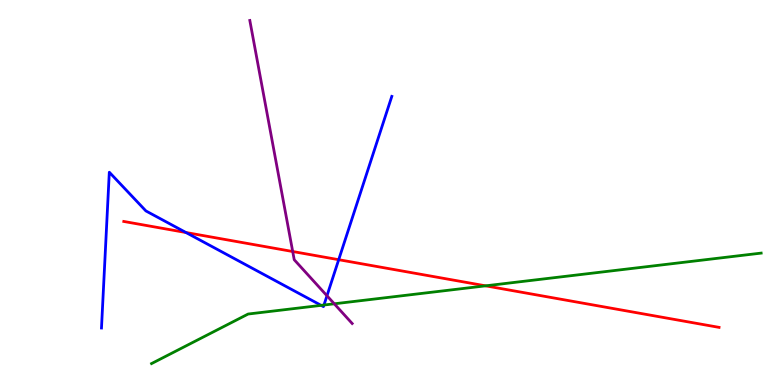[{'lines': ['blue', 'red'], 'intersections': [{'x': 2.4, 'y': 3.96}, {'x': 4.37, 'y': 3.25}]}, {'lines': ['green', 'red'], 'intersections': [{'x': 6.27, 'y': 2.58}]}, {'lines': ['purple', 'red'], 'intersections': [{'x': 3.78, 'y': 3.47}]}, {'lines': ['blue', 'green'], 'intersections': [{'x': 4.14, 'y': 2.07}, {'x': 4.18, 'y': 2.08}]}, {'lines': ['blue', 'purple'], 'intersections': [{'x': 4.22, 'y': 2.32}]}, {'lines': ['green', 'purple'], 'intersections': [{'x': 4.31, 'y': 2.11}]}]